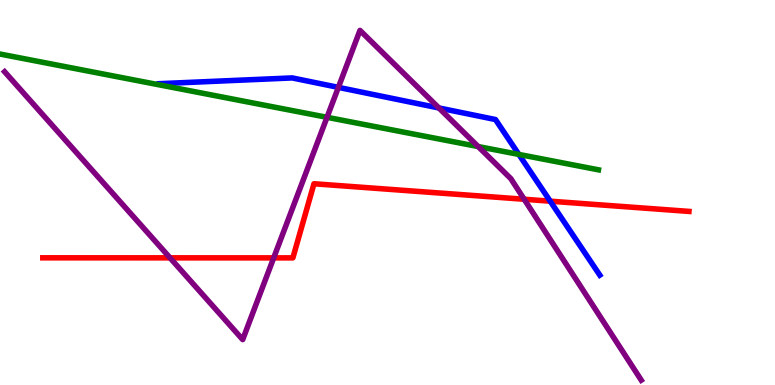[{'lines': ['blue', 'red'], 'intersections': [{'x': 7.1, 'y': 4.77}]}, {'lines': ['green', 'red'], 'intersections': []}, {'lines': ['purple', 'red'], 'intersections': [{'x': 2.19, 'y': 3.3}, {'x': 3.53, 'y': 3.3}, {'x': 6.76, 'y': 4.82}]}, {'lines': ['blue', 'green'], 'intersections': [{'x': 6.69, 'y': 5.99}]}, {'lines': ['blue', 'purple'], 'intersections': [{'x': 4.37, 'y': 7.73}, {'x': 5.66, 'y': 7.2}]}, {'lines': ['green', 'purple'], 'intersections': [{'x': 4.22, 'y': 6.95}, {'x': 6.17, 'y': 6.19}]}]